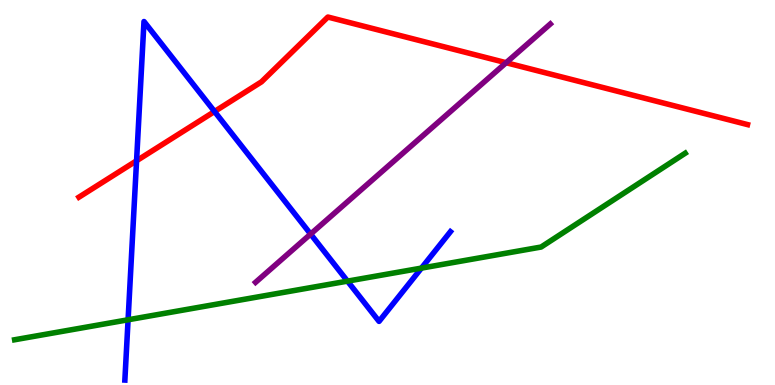[{'lines': ['blue', 'red'], 'intersections': [{'x': 1.76, 'y': 5.82}, {'x': 2.77, 'y': 7.1}]}, {'lines': ['green', 'red'], 'intersections': []}, {'lines': ['purple', 'red'], 'intersections': [{'x': 6.53, 'y': 8.37}]}, {'lines': ['blue', 'green'], 'intersections': [{'x': 1.65, 'y': 1.69}, {'x': 4.48, 'y': 2.7}, {'x': 5.44, 'y': 3.04}]}, {'lines': ['blue', 'purple'], 'intersections': [{'x': 4.01, 'y': 3.92}]}, {'lines': ['green', 'purple'], 'intersections': []}]